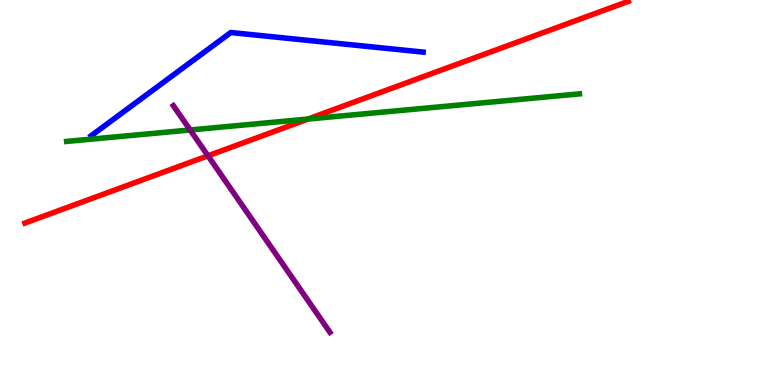[{'lines': ['blue', 'red'], 'intersections': []}, {'lines': ['green', 'red'], 'intersections': [{'x': 3.97, 'y': 6.91}]}, {'lines': ['purple', 'red'], 'intersections': [{'x': 2.68, 'y': 5.95}]}, {'lines': ['blue', 'green'], 'intersections': []}, {'lines': ['blue', 'purple'], 'intersections': []}, {'lines': ['green', 'purple'], 'intersections': [{'x': 2.45, 'y': 6.62}]}]